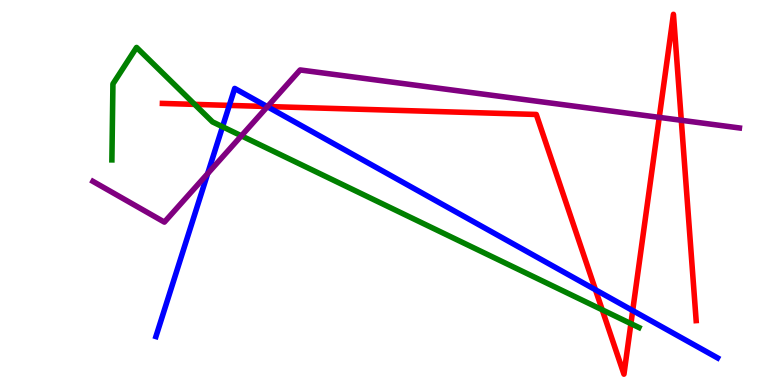[{'lines': ['blue', 'red'], 'intersections': [{'x': 2.96, 'y': 7.26}, {'x': 3.45, 'y': 7.23}, {'x': 7.68, 'y': 2.47}, {'x': 8.16, 'y': 1.93}]}, {'lines': ['green', 'red'], 'intersections': [{'x': 2.51, 'y': 7.29}, {'x': 7.77, 'y': 1.95}, {'x': 8.14, 'y': 1.59}]}, {'lines': ['purple', 'red'], 'intersections': [{'x': 3.45, 'y': 7.23}, {'x': 8.51, 'y': 6.95}, {'x': 8.79, 'y': 6.88}]}, {'lines': ['blue', 'green'], 'intersections': [{'x': 2.87, 'y': 6.71}]}, {'lines': ['blue', 'purple'], 'intersections': [{'x': 2.68, 'y': 5.49}, {'x': 3.45, 'y': 7.23}]}, {'lines': ['green', 'purple'], 'intersections': [{'x': 3.11, 'y': 6.47}]}]